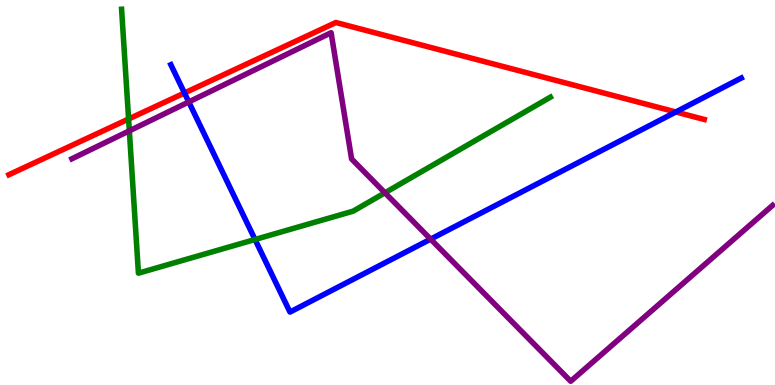[{'lines': ['blue', 'red'], 'intersections': [{'x': 2.38, 'y': 7.58}, {'x': 8.72, 'y': 7.09}]}, {'lines': ['green', 'red'], 'intersections': [{'x': 1.66, 'y': 6.91}]}, {'lines': ['purple', 'red'], 'intersections': []}, {'lines': ['blue', 'green'], 'intersections': [{'x': 3.29, 'y': 3.78}]}, {'lines': ['blue', 'purple'], 'intersections': [{'x': 2.44, 'y': 7.35}, {'x': 5.56, 'y': 3.79}]}, {'lines': ['green', 'purple'], 'intersections': [{'x': 1.67, 'y': 6.6}, {'x': 4.97, 'y': 4.99}]}]